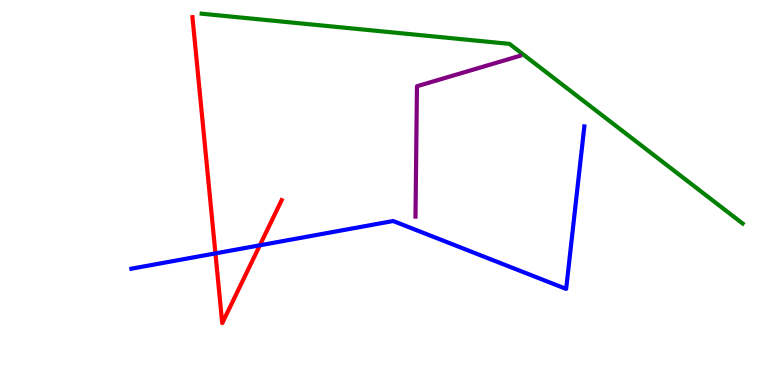[{'lines': ['blue', 'red'], 'intersections': [{'x': 2.78, 'y': 3.42}, {'x': 3.35, 'y': 3.63}]}, {'lines': ['green', 'red'], 'intersections': []}, {'lines': ['purple', 'red'], 'intersections': []}, {'lines': ['blue', 'green'], 'intersections': []}, {'lines': ['blue', 'purple'], 'intersections': []}, {'lines': ['green', 'purple'], 'intersections': []}]